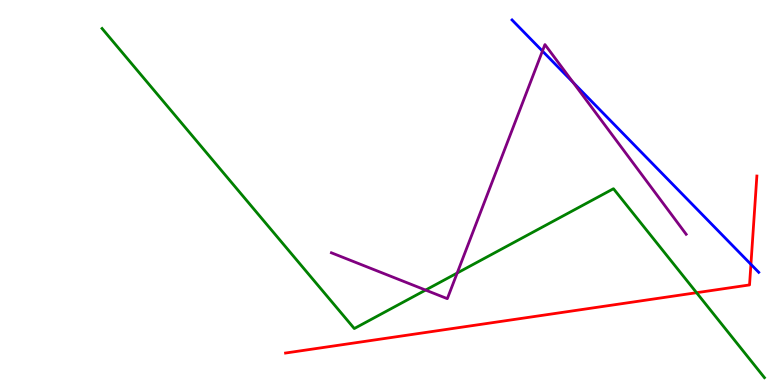[{'lines': ['blue', 'red'], 'intersections': [{'x': 9.69, 'y': 3.13}]}, {'lines': ['green', 'red'], 'intersections': [{'x': 8.99, 'y': 2.4}]}, {'lines': ['purple', 'red'], 'intersections': []}, {'lines': ['blue', 'green'], 'intersections': []}, {'lines': ['blue', 'purple'], 'intersections': [{'x': 7.0, 'y': 8.67}, {'x': 7.4, 'y': 7.86}]}, {'lines': ['green', 'purple'], 'intersections': [{'x': 5.49, 'y': 2.47}, {'x': 5.9, 'y': 2.91}]}]